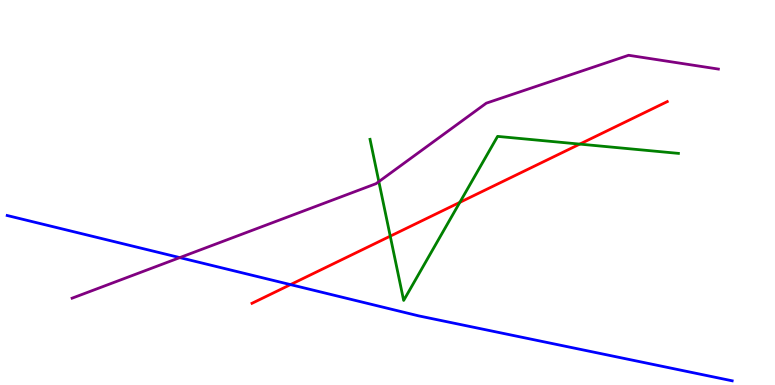[{'lines': ['blue', 'red'], 'intersections': [{'x': 3.75, 'y': 2.61}]}, {'lines': ['green', 'red'], 'intersections': [{'x': 5.04, 'y': 3.87}, {'x': 5.93, 'y': 4.74}, {'x': 7.48, 'y': 6.26}]}, {'lines': ['purple', 'red'], 'intersections': []}, {'lines': ['blue', 'green'], 'intersections': []}, {'lines': ['blue', 'purple'], 'intersections': [{'x': 2.32, 'y': 3.31}]}, {'lines': ['green', 'purple'], 'intersections': [{'x': 4.89, 'y': 5.28}]}]